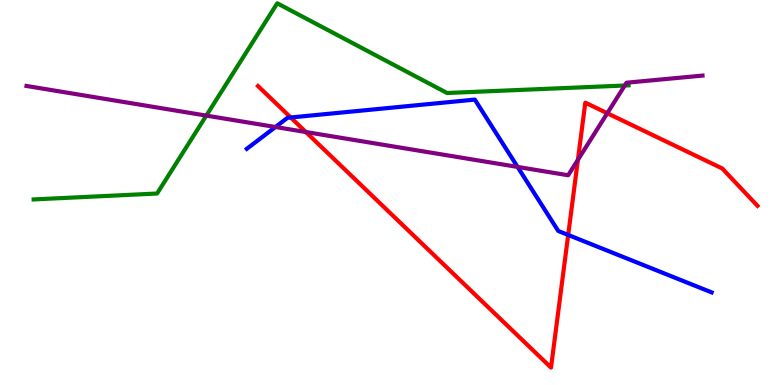[{'lines': ['blue', 'red'], 'intersections': [{'x': 3.75, 'y': 6.95}, {'x': 7.33, 'y': 3.9}]}, {'lines': ['green', 'red'], 'intersections': []}, {'lines': ['purple', 'red'], 'intersections': [{'x': 3.95, 'y': 6.57}, {'x': 7.46, 'y': 5.85}, {'x': 7.84, 'y': 7.06}]}, {'lines': ['blue', 'green'], 'intersections': []}, {'lines': ['blue', 'purple'], 'intersections': [{'x': 3.55, 'y': 6.7}, {'x': 6.68, 'y': 5.66}]}, {'lines': ['green', 'purple'], 'intersections': [{'x': 2.66, 'y': 7.0}, {'x': 8.06, 'y': 7.78}]}]